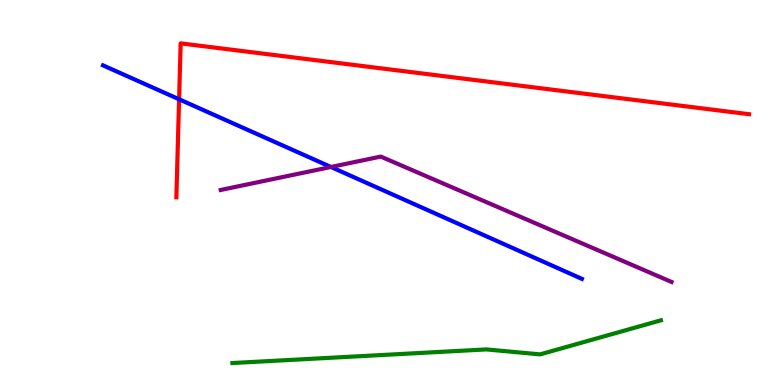[{'lines': ['blue', 'red'], 'intersections': [{'x': 2.31, 'y': 7.42}]}, {'lines': ['green', 'red'], 'intersections': []}, {'lines': ['purple', 'red'], 'intersections': []}, {'lines': ['blue', 'green'], 'intersections': []}, {'lines': ['blue', 'purple'], 'intersections': [{'x': 4.27, 'y': 5.66}]}, {'lines': ['green', 'purple'], 'intersections': []}]